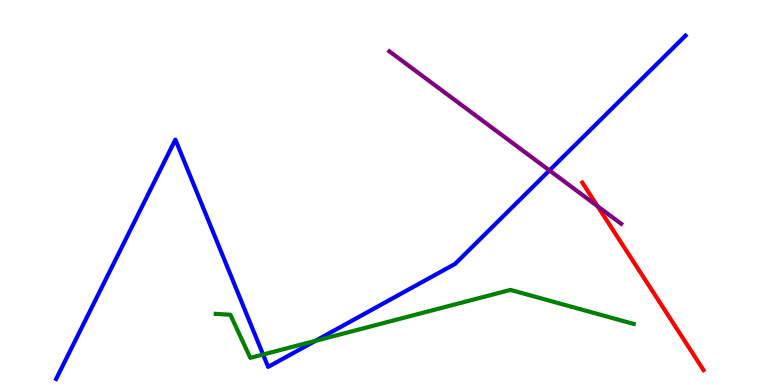[{'lines': ['blue', 'red'], 'intersections': []}, {'lines': ['green', 'red'], 'intersections': []}, {'lines': ['purple', 'red'], 'intersections': [{'x': 7.71, 'y': 4.64}]}, {'lines': ['blue', 'green'], 'intersections': [{'x': 3.39, 'y': 0.792}, {'x': 4.07, 'y': 1.15}]}, {'lines': ['blue', 'purple'], 'intersections': [{'x': 7.09, 'y': 5.57}]}, {'lines': ['green', 'purple'], 'intersections': []}]